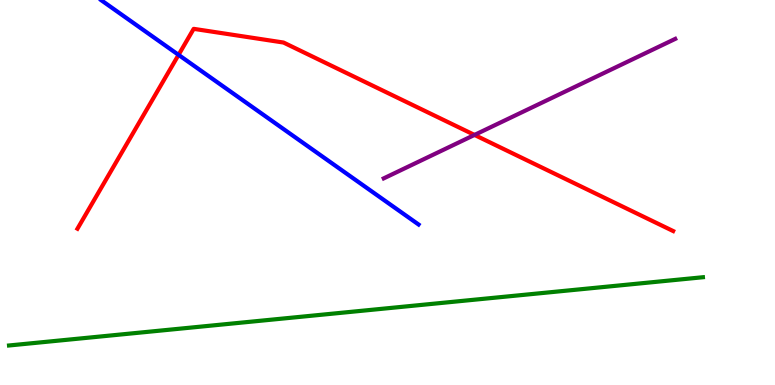[{'lines': ['blue', 'red'], 'intersections': [{'x': 2.3, 'y': 8.57}]}, {'lines': ['green', 'red'], 'intersections': []}, {'lines': ['purple', 'red'], 'intersections': [{'x': 6.12, 'y': 6.5}]}, {'lines': ['blue', 'green'], 'intersections': []}, {'lines': ['blue', 'purple'], 'intersections': []}, {'lines': ['green', 'purple'], 'intersections': []}]